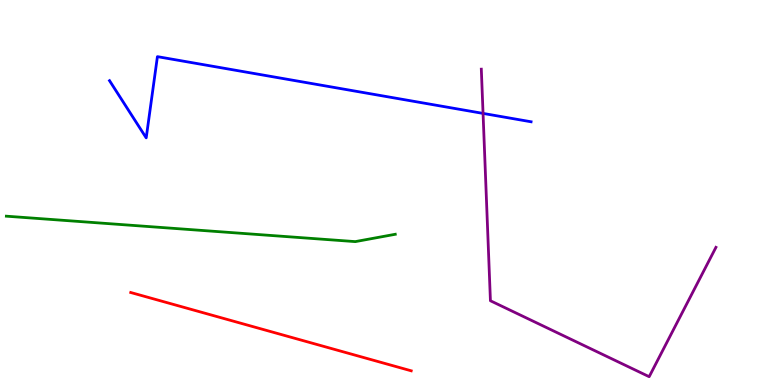[{'lines': ['blue', 'red'], 'intersections': []}, {'lines': ['green', 'red'], 'intersections': []}, {'lines': ['purple', 'red'], 'intersections': []}, {'lines': ['blue', 'green'], 'intersections': []}, {'lines': ['blue', 'purple'], 'intersections': [{'x': 6.23, 'y': 7.05}]}, {'lines': ['green', 'purple'], 'intersections': []}]